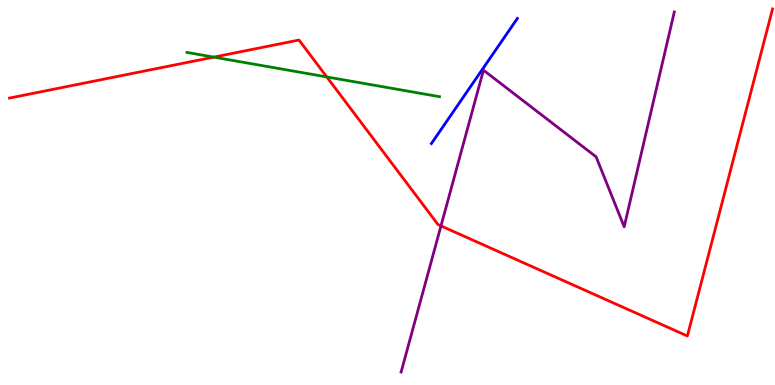[{'lines': ['blue', 'red'], 'intersections': []}, {'lines': ['green', 'red'], 'intersections': [{'x': 2.76, 'y': 8.52}, {'x': 4.22, 'y': 8.0}]}, {'lines': ['purple', 'red'], 'intersections': [{'x': 5.69, 'y': 4.13}]}, {'lines': ['blue', 'green'], 'intersections': []}, {'lines': ['blue', 'purple'], 'intersections': []}, {'lines': ['green', 'purple'], 'intersections': []}]